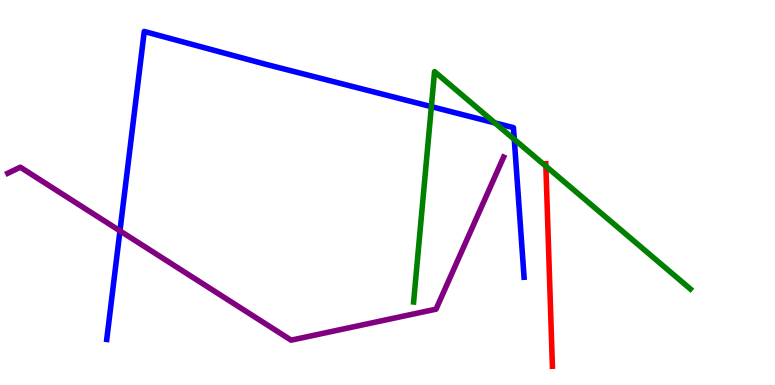[{'lines': ['blue', 'red'], 'intersections': []}, {'lines': ['green', 'red'], 'intersections': [{'x': 7.04, 'y': 5.68}]}, {'lines': ['purple', 'red'], 'intersections': []}, {'lines': ['blue', 'green'], 'intersections': [{'x': 5.57, 'y': 7.23}, {'x': 6.39, 'y': 6.81}, {'x': 6.64, 'y': 6.38}]}, {'lines': ['blue', 'purple'], 'intersections': [{'x': 1.55, 'y': 4.0}]}, {'lines': ['green', 'purple'], 'intersections': []}]